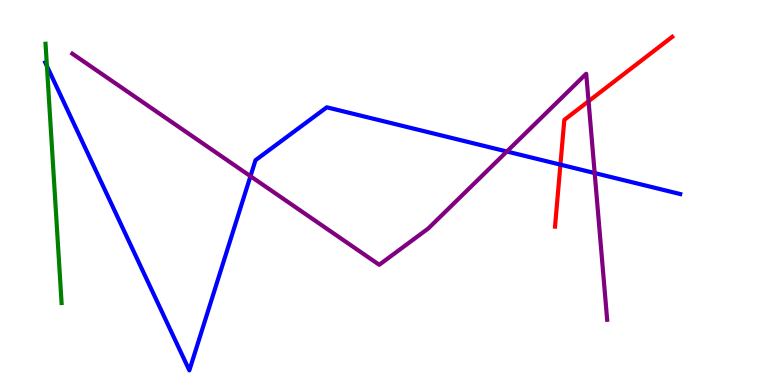[{'lines': ['blue', 'red'], 'intersections': [{'x': 7.23, 'y': 5.72}]}, {'lines': ['green', 'red'], 'intersections': []}, {'lines': ['purple', 'red'], 'intersections': [{'x': 7.59, 'y': 7.37}]}, {'lines': ['blue', 'green'], 'intersections': [{'x': 0.605, 'y': 8.28}]}, {'lines': ['blue', 'purple'], 'intersections': [{'x': 3.23, 'y': 5.42}, {'x': 6.54, 'y': 6.06}, {'x': 7.67, 'y': 5.51}]}, {'lines': ['green', 'purple'], 'intersections': []}]